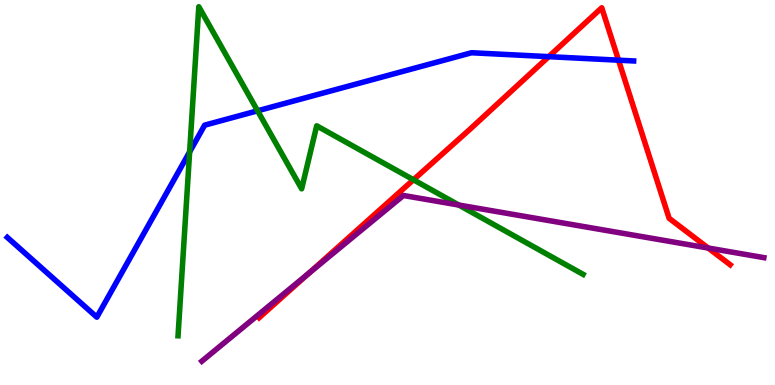[{'lines': ['blue', 'red'], 'intersections': [{'x': 7.08, 'y': 8.53}, {'x': 7.98, 'y': 8.44}]}, {'lines': ['green', 'red'], 'intersections': [{'x': 5.33, 'y': 5.33}]}, {'lines': ['purple', 'red'], 'intersections': [{'x': 3.99, 'y': 2.91}, {'x': 9.14, 'y': 3.56}]}, {'lines': ['blue', 'green'], 'intersections': [{'x': 2.45, 'y': 6.05}, {'x': 3.32, 'y': 7.12}]}, {'lines': ['blue', 'purple'], 'intersections': []}, {'lines': ['green', 'purple'], 'intersections': [{'x': 5.92, 'y': 4.67}]}]